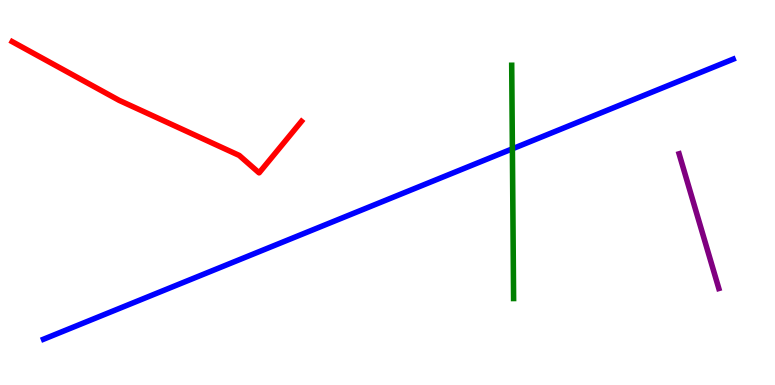[{'lines': ['blue', 'red'], 'intersections': []}, {'lines': ['green', 'red'], 'intersections': []}, {'lines': ['purple', 'red'], 'intersections': []}, {'lines': ['blue', 'green'], 'intersections': [{'x': 6.61, 'y': 6.13}]}, {'lines': ['blue', 'purple'], 'intersections': []}, {'lines': ['green', 'purple'], 'intersections': []}]